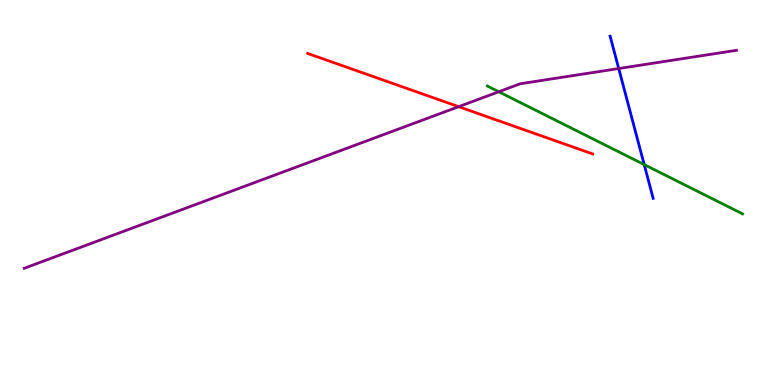[{'lines': ['blue', 'red'], 'intersections': []}, {'lines': ['green', 'red'], 'intersections': []}, {'lines': ['purple', 'red'], 'intersections': [{'x': 5.92, 'y': 7.23}]}, {'lines': ['blue', 'green'], 'intersections': [{'x': 8.31, 'y': 5.72}]}, {'lines': ['blue', 'purple'], 'intersections': [{'x': 7.98, 'y': 8.22}]}, {'lines': ['green', 'purple'], 'intersections': [{'x': 6.44, 'y': 7.62}]}]